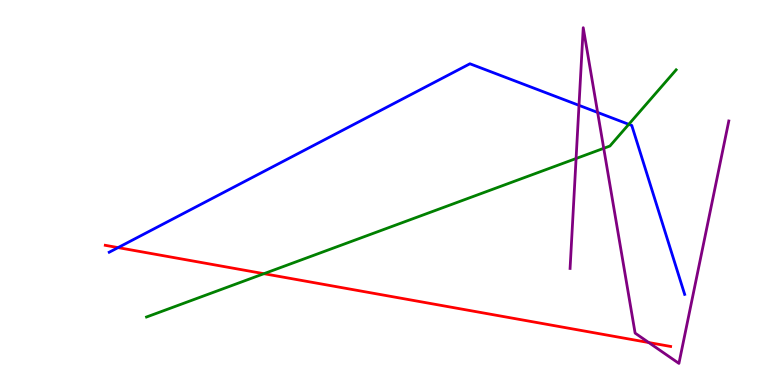[{'lines': ['blue', 'red'], 'intersections': [{'x': 1.52, 'y': 3.57}]}, {'lines': ['green', 'red'], 'intersections': [{'x': 3.41, 'y': 2.89}]}, {'lines': ['purple', 'red'], 'intersections': [{'x': 8.37, 'y': 1.1}]}, {'lines': ['blue', 'green'], 'intersections': [{'x': 8.11, 'y': 6.77}]}, {'lines': ['blue', 'purple'], 'intersections': [{'x': 7.47, 'y': 7.26}, {'x': 7.71, 'y': 7.08}]}, {'lines': ['green', 'purple'], 'intersections': [{'x': 7.43, 'y': 5.88}, {'x': 7.79, 'y': 6.15}]}]